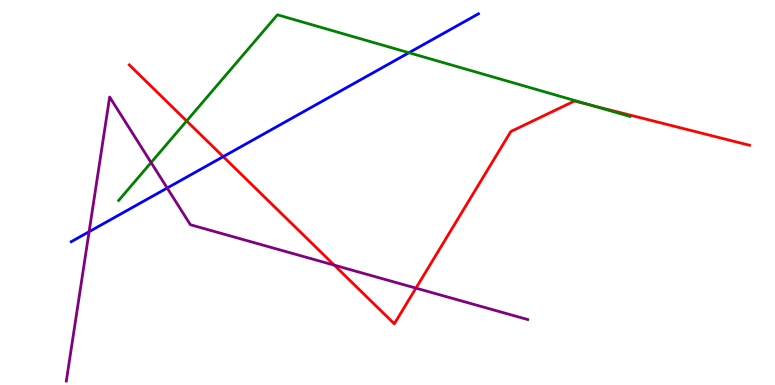[{'lines': ['blue', 'red'], 'intersections': [{'x': 2.88, 'y': 5.93}]}, {'lines': ['green', 'red'], 'intersections': [{'x': 2.41, 'y': 6.86}, {'x': 7.63, 'y': 7.27}]}, {'lines': ['purple', 'red'], 'intersections': [{'x': 4.31, 'y': 3.11}, {'x': 5.37, 'y': 2.52}]}, {'lines': ['blue', 'green'], 'intersections': [{'x': 5.28, 'y': 8.63}]}, {'lines': ['blue', 'purple'], 'intersections': [{'x': 1.15, 'y': 3.98}, {'x': 2.16, 'y': 5.12}]}, {'lines': ['green', 'purple'], 'intersections': [{'x': 1.95, 'y': 5.78}]}]